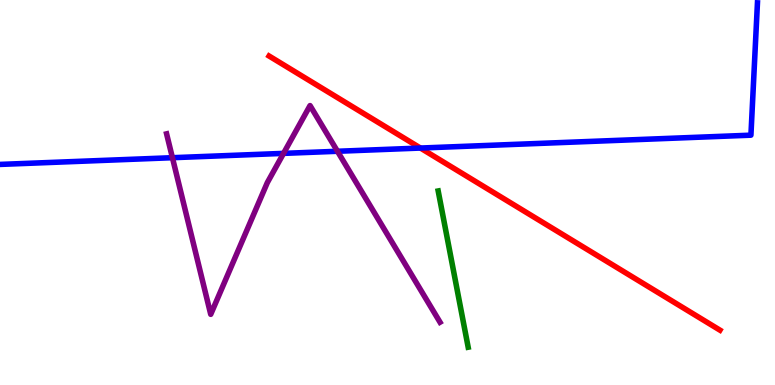[{'lines': ['blue', 'red'], 'intersections': [{'x': 5.43, 'y': 6.15}]}, {'lines': ['green', 'red'], 'intersections': []}, {'lines': ['purple', 'red'], 'intersections': []}, {'lines': ['blue', 'green'], 'intersections': []}, {'lines': ['blue', 'purple'], 'intersections': [{'x': 2.22, 'y': 5.9}, {'x': 3.66, 'y': 6.02}, {'x': 4.35, 'y': 6.07}]}, {'lines': ['green', 'purple'], 'intersections': []}]